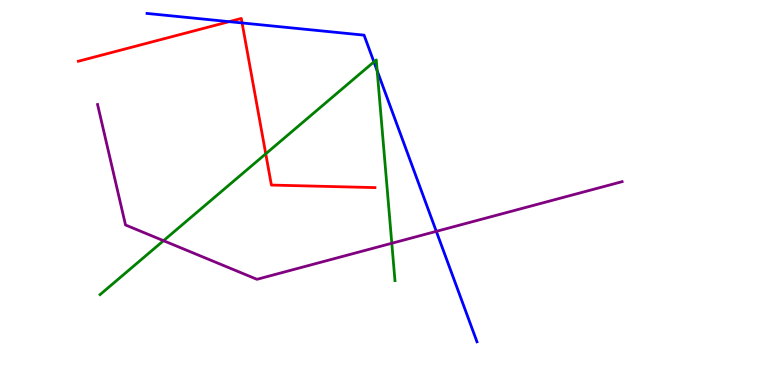[{'lines': ['blue', 'red'], 'intersections': [{'x': 2.96, 'y': 9.44}, {'x': 3.12, 'y': 9.4}]}, {'lines': ['green', 'red'], 'intersections': [{'x': 3.43, 'y': 6.0}]}, {'lines': ['purple', 'red'], 'intersections': []}, {'lines': ['blue', 'green'], 'intersections': [{'x': 4.82, 'y': 8.39}, {'x': 4.87, 'y': 8.16}]}, {'lines': ['blue', 'purple'], 'intersections': [{'x': 5.63, 'y': 3.99}]}, {'lines': ['green', 'purple'], 'intersections': [{'x': 2.11, 'y': 3.75}, {'x': 5.06, 'y': 3.68}]}]